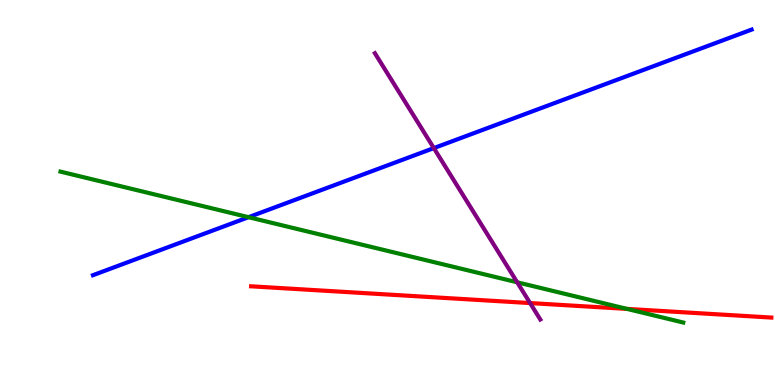[{'lines': ['blue', 'red'], 'intersections': []}, {'lines': ['green', 'red'], 'intersections': [{'x': 8.09, 'y': 1.98}]}, {'lines': ['purple', 'red'], 'intersections': [{'x': 6.84, 'y': 2.13}]}, {'lines': ['blue', 'green'], 'intersections': [{'x': 3.21, 'y': 4.36}]}, {'lines': ['blue', 'purple'], 'intersections': [{'x': 5.6, 'y': 6.15}]}, {'lines': ['green', 'purple'], 'intersections': [{'x': 6.67, 'y': 2.67}]}]